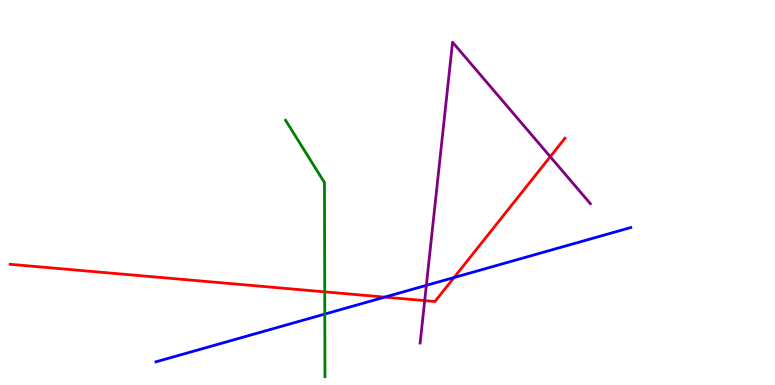[{'lines': ['blue', 'red'], 'intersections': [{'x': 4.97, 'y': 2.28}, {'x': 5.86, 'y': 2.79}]}, {'lines': ['green', 'red'], 'intersections': [{'x': 4.19, 'y': 2.42}]}, {'lines': ['purple', 'red'], 'intersections': [{'x': 5.48, 'y': 2.19}, {'x': 7.1, 'y': 5.93}]}, {'lines': ['blue', 'green'], 'intersections': [{'x': 4.19, 'y': 1.84}]}, {'lines': ['blue', 'purple'], 'intersections': [{'x': 5.5, 'y': 2.59}]}, {'lines': ['green', 'purple'], 'intersections': []}]